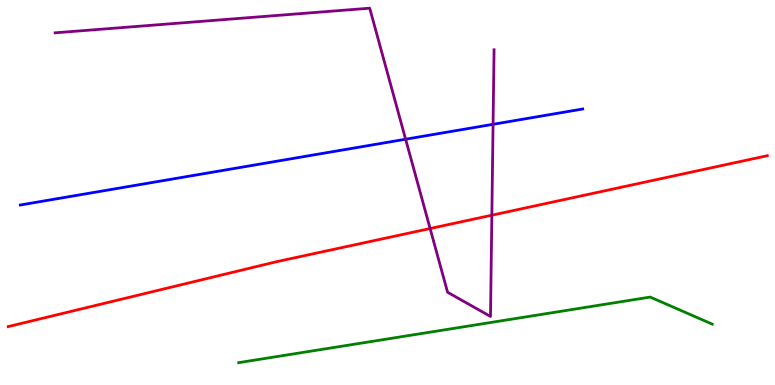[{'lines': ['blue', 'red'], 'intersections': []}, {'lines': ['green', 'red'], 'intersections': []}, {'lines': ['purple', 'red'], 'intersections': [{'x': 5.55, 'y': 4.06}, {'x': 6.35, 'y': 4.41}]}, {'lines': ['blue', 'green'], 'intersections': []}, {'lines': ['blue', 'purple'], 'intersections': [{'x': 5.23, 'y': 6.38}, {'x': 6.36, 'y': 6.77}]}, {'lines': ['green', 'purple'], 'intersections': []}]